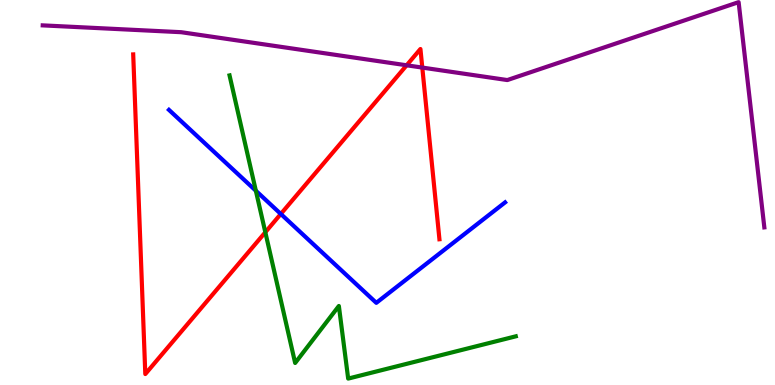[{'lines': ['blue', 'red'], 'intersections': [{'x': 3.62, 'y': 4.44}]}, {'lines': ['green', 'red'], 'intersections': [{'x': 3.42, 'y': 3.97}]}, {'lines': ['purple', 'red'], 'intersections': [{'x': 5.25, 'y': 8.3}, {'x': 5.45, 'y': 8.24}]}, {'lines': ['blue', 'green'], 'intersections': [{'x': 3.3, 'y': 5.05}]}, {'lines': ['blue', 'purple'], 'intersections': []}, {'lines': ['green', 'purple'], 'intersections': []}]